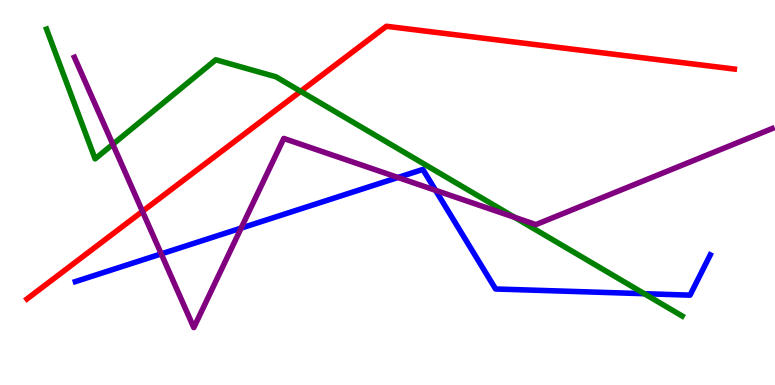[{'lines': ['blue', 'red'], 'intersections': []}, {'lines': ['green', 'red'], 'intersections': [{'x': 3.88, 'y': 7.63}]}, {'lines': ['purple', 'red'], 'intersections': [{'x': 1.84, 'y': 4.51}]}, {'lines': ['blue', 'green'], 'intersections': [{'x': 8.31, 'y': 2.37}]}, {'lines': ['blue', 'purple'], 'intersections': [{'x': 2.08, 'y': 3.41}, {'x': 3.11, 'y': 4.08}, {'x': 5.14, 'y': 5.39}, {'x': 5.62, 'y': 5.06}]}, {'lines': ['green', 'purple'], 'intersections': [{'x': 1.46, 'y': 6.25}, {'x': 6.64, 'y': 4.36}]}]